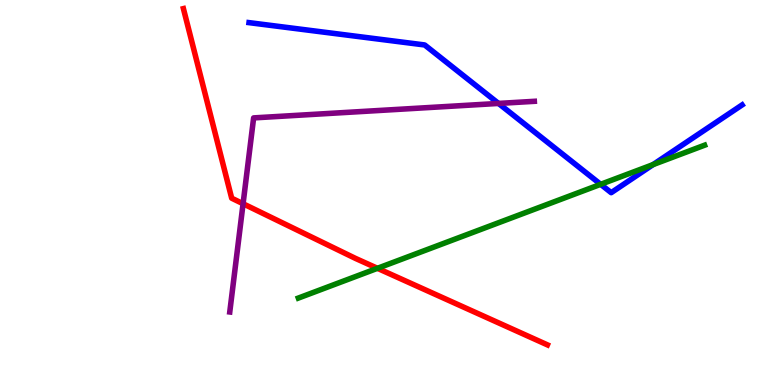[{'lines': ['blue', 'red'], 'intersections': []}, {'lines': ['green', 'red'], 'intersections': [{'x': 4.87, 'y': 3.03}]}, {'lines': ['purple', 'red'], 'intersections': [{'x': 3.14, 'y': 4.71}]}, {'lines': ['blue', 'green'], 'intersections': [{'x': 7.75, 'y': 5.21}, {'x': 8.43, 'y': 5.72}]}, {'lines': ['blue', 'purple'], 'intersections': [{'x': 6.43, 'y': 7.31}]}, {'lines': ['green', 'purple'], 'intersections': []}]